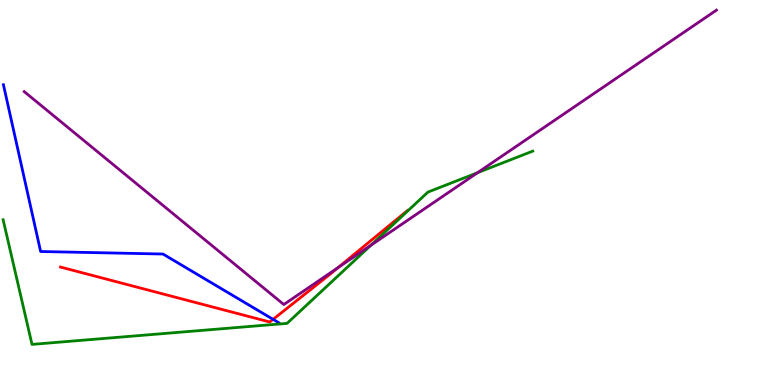[{'lines': ['blue', 'red'], 'intersections': [{'x': 3.52, 'y': 1.71}]}, {'lines': ['green', 'red'], 'intersections': []}, {'lines': ['purple', 'red'], 'intersections': [{'x': 4.36, 'y': 3.05}]}, {'lines': ['blue', 'green'], 'intersections': []}, {'lines': ['blue', 'purple'], 'intersections': []}, {'lines': ['green', 'purple'], 'intersections': [{'x': 4.78, 'y': 3.63}, {'x': 6.16, 'y': 5.51}]}]